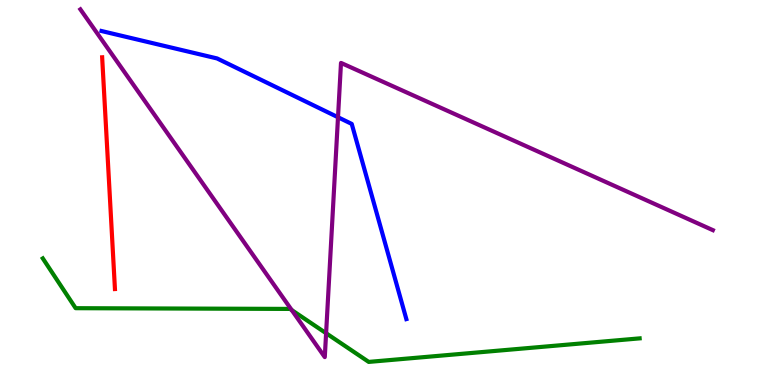[{'lines': ['blue', 'red'], 'intersections': []}, {'lines': ['green', 'red'], 'intersections': []}, {'lines': ['purple', 'red'], 'intersections': []}, {'lines': ['blue', 'green'], 'intersections': []}, {'lines': ['blue', 'purple'], 'intersections': [{'x': 4.36, 'y': 6.95}]}, {'lines': ['green', 'purple'], 'intersections': [{'x': 3.76, 'y': 1.95}, {'x': 4.21, 'y': 1.34}]}]